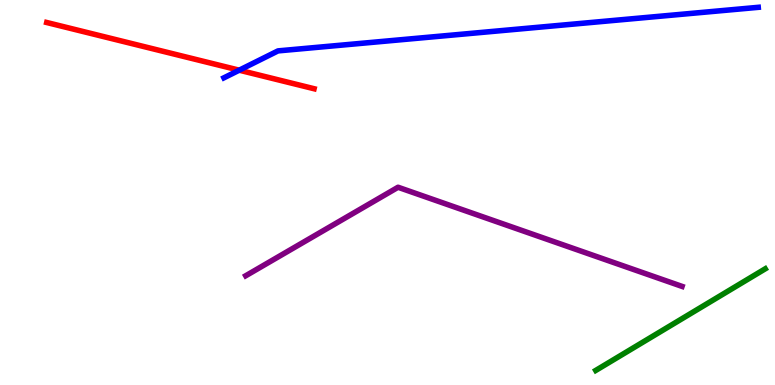[{'lines': ['blue', 'red'], 'intersections': [{'x': 3.09, 'y': 8.18}]}, {'lines': ['green', 'red'], 'intersections': []}, {'lines': ['purple', 'red'], 'intersections': []}, {'lines': ['blue', 'green'], 'intersections': []}, {'lines': ['blue', 'purple'], 'intersections': []}, {'lines': ['green', 'purple'], 'intersections': []}]